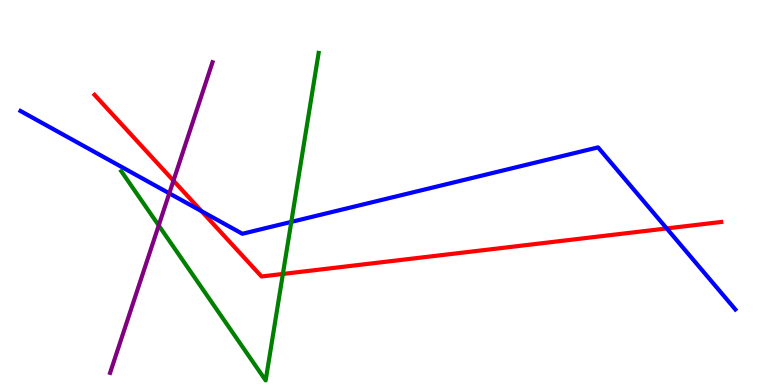[{'lines': ['blue', 'red'], 'intersections': [{'x': 2.6, 'y': 4.52}, {'x': 8.6, 'y': 4.07}]}, {'lines': ['green', 'red'], 'intersections': [{'x': 3.65, 'y': 2.88}]}, {'lines': ['purple', 'red'], 'intersections': [{'x': 2.24, 'y': 5.31}]}, {'lines': ['blue', 'green'], 'intersections': [{'x': 3.76, 'y': 4.24}]}, {'lines': ['blue', 'purple'], 'intersections': [{'x': 2.18, 'y': 4.98}]}, {'lines': ['green', 'purple'], 'intersections': [{'x': 2.05, 'y': 4.14}]}]